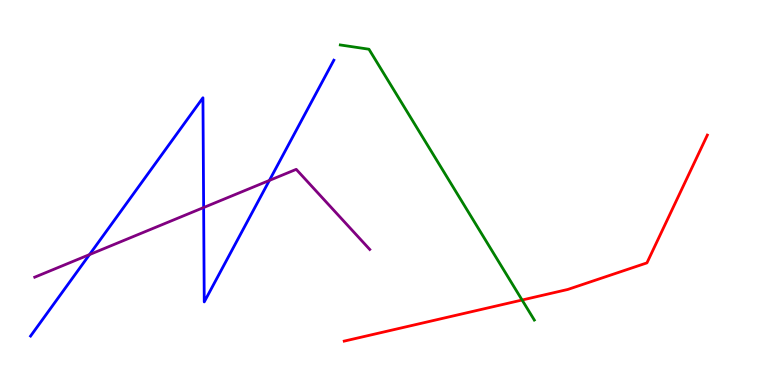[{'lines': ['blue', 'red'], 'intersections': []}, {'lines': ['green', 'red'], 'intersections': [{'x': 6.74, 'y': 2.21}]}, {'lines': ['purple', 'red'], 'intersections': []}, {'lines': ['blue', 'green'], 'intersections': []}, {'lines': ['blue', 'purple'], 'intersections': [{'x': 1.15, 'y': 3.39}, {'x': 2.63, 'y': 4.61}, {'x': 3.48, 'y': 5.31}]}, {'lines': ['green', 'purple'], 'intersections': []}]